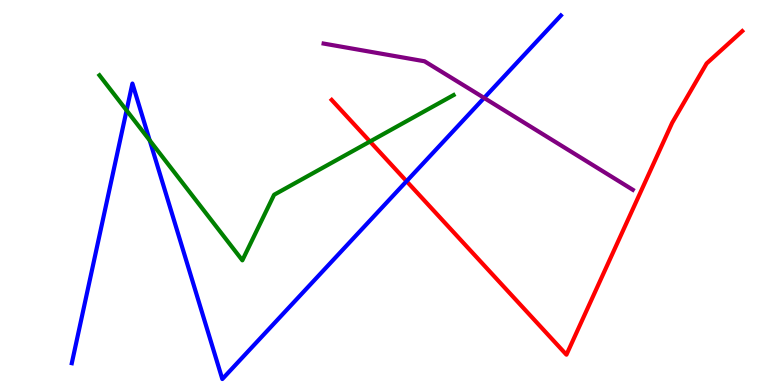[{'lines': ['blue', 'red'], 'intersections': [{'x': 5.25, 'y': 5.29}]}, {'lines': ['green', 'red'], 'intersections': [{'x': 4.77, 'y': 6.32}]}, {'lines': ['purple', 'red'], 'intersections': []}, {'lines': ['blue', 'green'], 'intersections': [{'x': 1.63, 'y': 7.13}, {'x': 1.93, 'y': 6.35}]}, {'lines': ['blue', 'purple'], 'intersections': [{'x': 6.25, 'y': 7.46}]}, {'lines': ['green', 'purple'], 'intersections': []}]